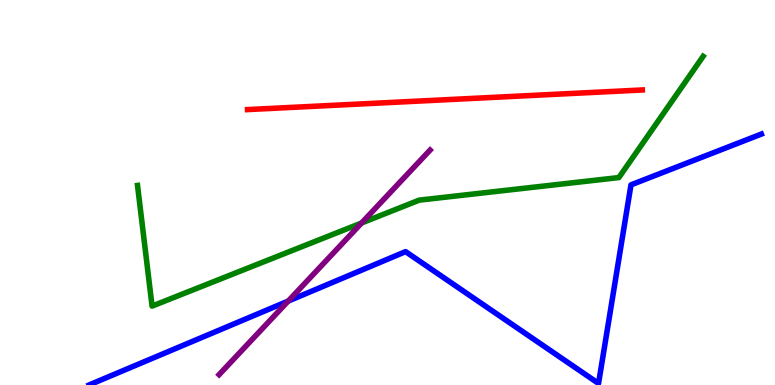[{'lines': ['blue', 'red'], 'intersections': []}, {'lines': ['green', 'red'], 'intersections': []}, {'lines': ['purple', 'red'], 'intersections': []}, {'lines': ['blue', 'green'], 'intersections': []}, {'lines': ['blue', 'purple'], 'intersections': [{'x': 3.72, 'y': 2.18}]}, {'lines': ['green', 'purple'], 'intersections': [{'x': 4.67, 'y': 4.21}]}]